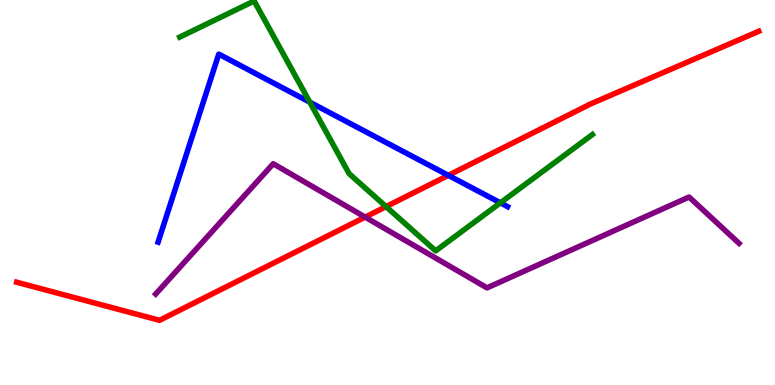[{'lines': ['blue', 'red'], 'intersections': [{'x': 5.78, 'y': 5.45}]}, {'lines': ['green', 'red'], 'intersections': [{'x': 4.98, 'y': 4.63}]}, {'lines': ['purple', 'red'], 'intersections': [{'x': 4.71, 'y': 4.36}]}, {'lines': ['blue', 'green'], 'intersections': [{'x': 4.0, 'y': 7.35}, {'x': 6.46, 'y': 4.73}]}, {'lines': ['blue', 'purple'], 'intersections': []}, {'lines': ['green', 'purple'], 'intersections': []}]